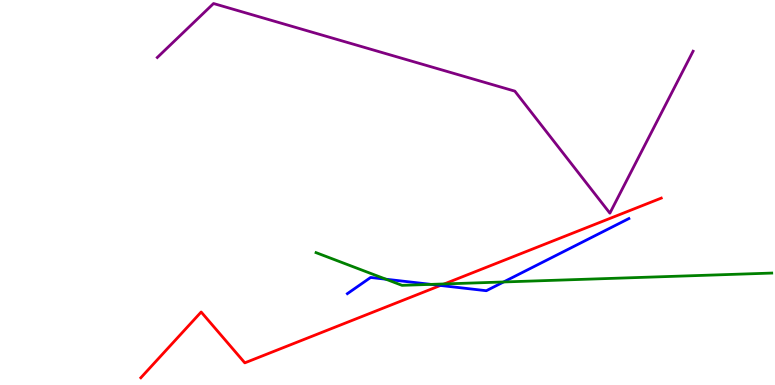[{'lines': ['blue', 'red'], 'intersections': [{'x': 5.68, 'y': 2.59}]}, {'lines': ['green', 'red'], 'intersections': [{'x': 5.73, 'y': 2.62}]}, {'lines': ['purple', 'red'], 'intersections': []}, {'lines': ['blue', 'green'], 'intersections': [{'x': 4.98, 'y': 2.75}, {'x': 5.56, 'y': 2.61}, {'x': 6.5, 'y': 2.68}]}, {'lines': ['blue', 'purple'], 'intersections': []}, {'lines': ['green', 'purple'], 'intersections': []}]